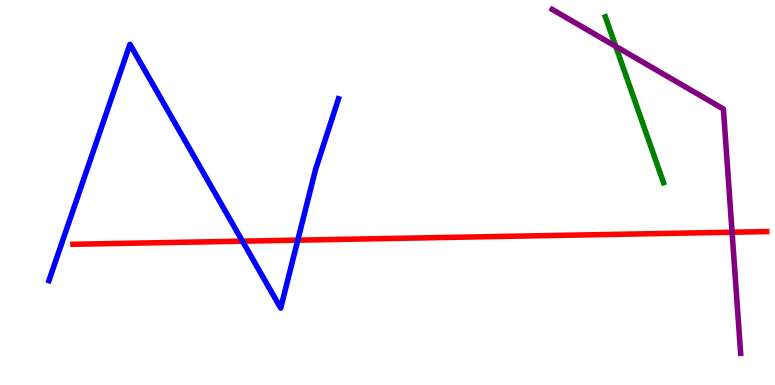[{'lines': ['blue', 'red'], 'intersections': [{'x': 3.13, 'y': 3.74}, {'x': 3.84, 'y': 3.76}]}, {'lines': ['green', 'red'], 'intersections': []}, {'lines': ['purple', 'red'], 'intersections': [{'x': 9.45, 'y': 3.97}]}, {'lines': ['blue', 'green'], 'intersections': []}, {'lines': ['blue', 'purple'], 'intersections': []}, {'lines': ['green', 'purple'], 'intersections': [{'x': 7.95, 'y': 8.8}]}]